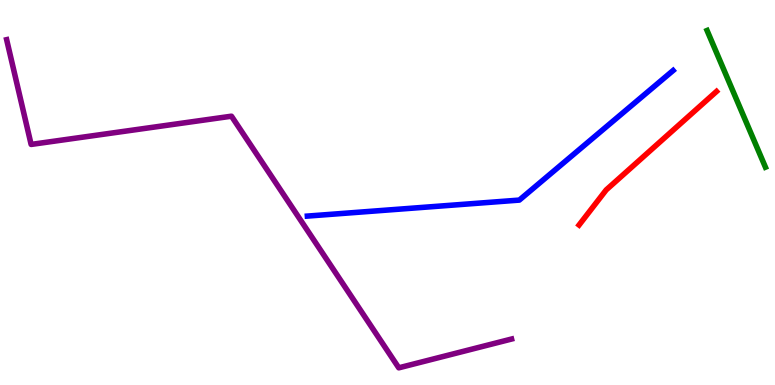[{'lines': ['blue', 'red'], 'intersections': []}, {'lines': ['green', 'red'], 'intersections': []}, {'lines': ['purple', 'red'], 'intersections': []}, {'lines': ['blue', 'green'], 'intersections': []}, {'lines': ['blue', 'purple'], 'intersections': []}, {'lines': ['green', 'purple'], 'intersections': []}]